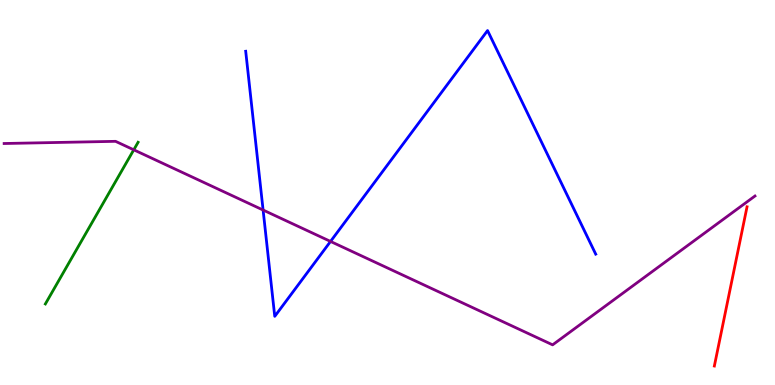[{'lines': ['blue', 'red'], 'intersections': []}, {'lines': ['green', 'red'], 'intersections': []}, {'lines': ['purple', 'red'], 'intersections': []}, {'lines': ['blue', 'green'], 'intersections': []}, {'lines': ['blue', 'purple'], 'intersections': [{'x': 3.39, 'y': 4.54}, {'x': 4.26, 'y': 3.73}]}, {'lines': ['green', 'purple'], 'intersections': [{'x': 1.73, 'y': 6.11}]}]